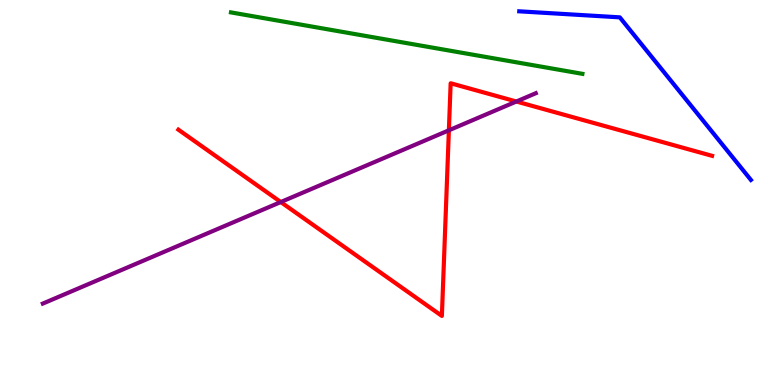[{'lines': ['blue', 'red'], 'intersections': []}, {'lines': ['green', 'red'], 'intersections': []}, {'lines': ['purple', 'red'], 'intersections': [{'x': 3.62, 'y': 4.75}, {'x': 5.79, 'y': 6.62}, {'x': 6.66, 'y': 7.36}]}, {'lines': ['blue', 'green'], 'intersections': []}, {'lines': ['blue', 'purple'], 'intersections': []}, {'lines': ['green', 'purple'], 'intersections': []}]